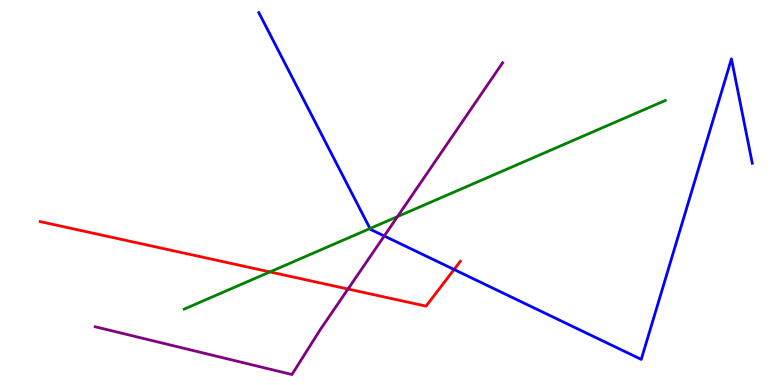[{'lines': ['blue', 'red'], 'intersections': [{'x': 5.86, 'y': 3.0}]}, {'lines': ['green', 'red'], 'intersections': [{'x': 3.48, 'y': 2.94}]}, {'lines': ['purple', 'red'], 'intersections': [{'x': 4.49, 'y': 2.49}]}, {'lines': ['blue', 'green'], 'intersections': [{'x': 4.77, 'y': 4.06}]}, {'lines': ['blue', 'purple'], 'intersections': [{'x': 4.96, 'y': 3.87}]}, {'lines': ['green', 'purple'], 'intersections': [{'x': 5.13, 'y': 4.37}]}]